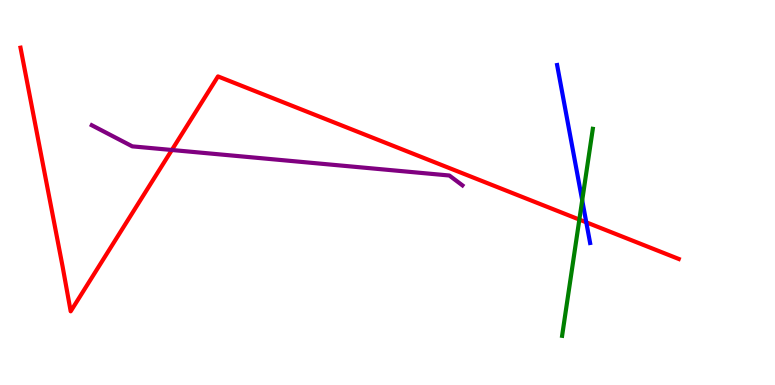[{'lines': ['blue', 'red'], 'intersections': [{'x': 7.56, 'y': 4.23}]}, {'lines': ['green', 'red'], 'intersections': [{'x': 7.48, 'y': 4.3}]}, {'lines': ['purple', 'red'], 'intersections': [{'x': 2.22, 'y': 6.1}]}, {'lines': ['blue', 'green'], 'intersections': [{'x': 7.51, 'y': 4.8}]}, {'lines': ['blue', 'purple'], 'intersections': []}, {'lines': ['green', 'purple'], 'intersections': []}]